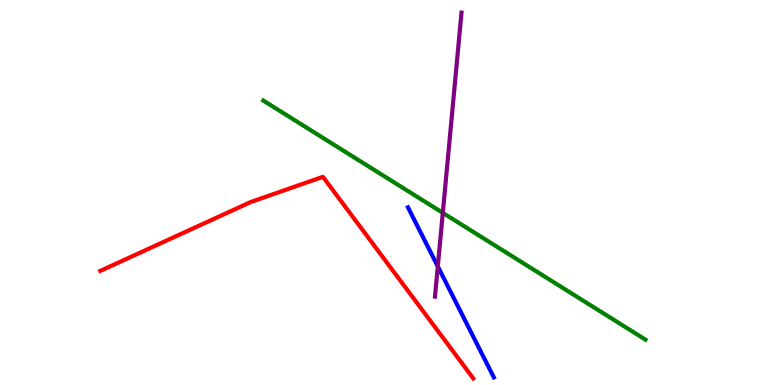[{'lines': ['blue', 'red'], 'intersections': []}, {'lines': ['green', 'red'], 'intersections': []}, {'lines': ['purple', 'red'], 'intersections': []}, {'lines': ['blue', 'green'], 'intersections': []}, {'lines': ['blue', 'purple'], 'intersections': [{'x': 5.65, 'y': 3.08}]}, {'lines': ['green', 'purple'], 'intersections': [{'x': 5.71, 'y': 4.47}]}]